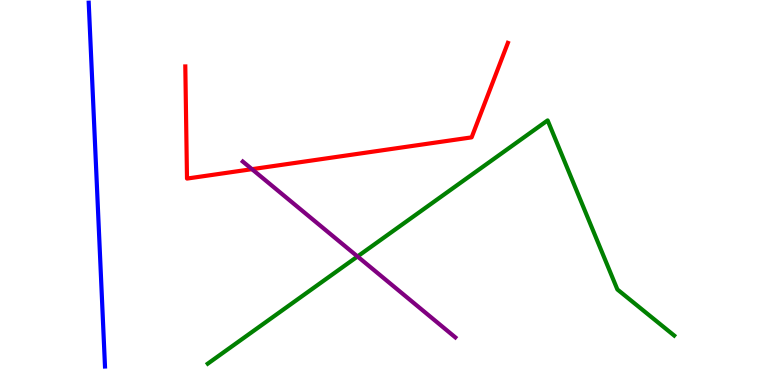[{'lines': ['blue', 'red'], 'intersections': []}, {'lines': ['green', 'red'], 'intersections': []}, {'lines': ['purple', 'red'], 'intersections': [{'x': 3.25, 'y': 5.61}]}, {'lines': ['blue', 'green'], 'intersections': []}, {'lines': ['blue', 'purple'], 'intersections': []}, {'lines': ['green', 'purple'], 'intersections': [{'x': 4.61, 'y': 3.34}]}]